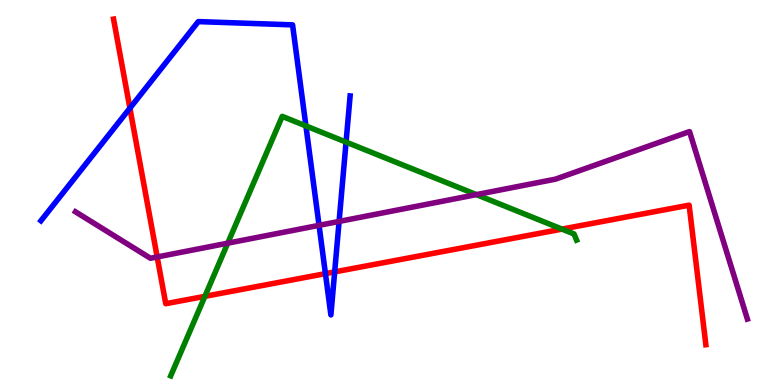[{'lines': ['blue', 'red'], 'intersections': [{'x': 1.68, 'y': 7.19}, {'x': 4.2, 'y': 2.89}, {'x': 4.32, 'y': 2.94}]}, {'lines': ['green', 'red'], 'intersections': [{'x': 2.64, 'y': 2.3}, {'x': 7.25, 'y': 4.05}]}, {'lines': ['purple', 'red'], 'intersections': [{'x': 2.03, 'y': 3.33}]}, {'lines': ['blue', 'green'], 'intersections': [{'x': 3.95, 'y': 6.73}, {'x': 4.47, 'y': 6.31}]}, {'lines': ['blue', 'purple'], 'intersections': [{'x': 4.12, 'y': 4.15}, {'x': 4.38, 'y': 4.25}]}, {'lines': ['green', 'purple'], 'intersections': [{'x': 2.94, 'y': 3.68}, {'x': 6.15, 'y': 4.95}]}]